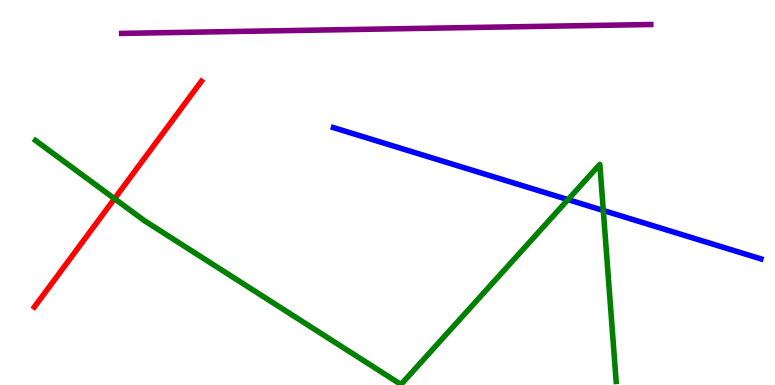[{'lines': ['blue', 'red'], 'intersections': []}, {'lines': ['green', 'red'], 'intersections': [{'x': 1.48, 'y': 4.84}]}, {'lines': ['purple', 'red'], 'intersections': []}, {'lines': ['blue', 'green'], 'intersections': [{'x': 7.33, 'y': 4.81}, {'x': 7.78, 'y': 4.53}]}, {'lines': ['blue', 'purple'], 'intersections': []}, {'lines': ['green', 'purple'], 'intersections': []}]